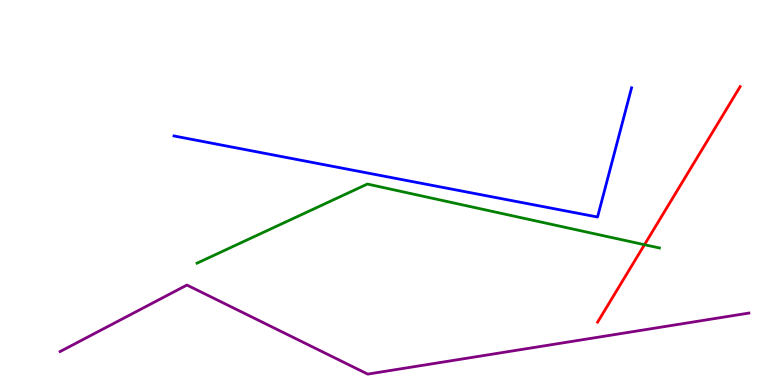[{'lines': ['blue', 'red'], 'intersections': []}, {'lines': ['green', 'red'], 'intersections': [{'x': 8.32, 'y': 3.64}]}, {'lines': ['purple', 'red'], 'intersections': []}, {'lines': ['blue', 'green'], 'intersections': []}, {'lines': ['blue', 'purple'], 'intersections': []}, {'lines': ['green', 'purple'], 'intersections': []}]